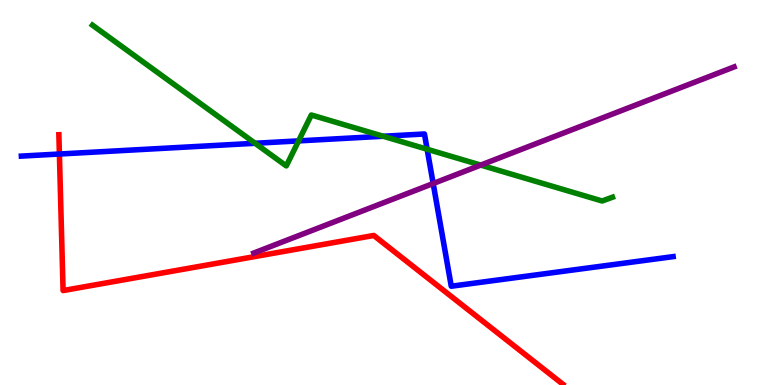[{'lines': ['blue', 'red'], 'intersections': [{'x': 0.766, 'y': 6.0}]}, {'lines': ['green', 'red'], 'intersections': []}, {'lines': ['purple', 'red'], 'intersections': []}, {'lines': ['blue', 'green'], 'intersections': [{'x': 3.29, 'y': 6.28}, {'x': 3.85, 'y': 6.34}, {'x': 4.94, 'y': 6.46}, {'x': 5.51, 'y': 6.12}]}, {'lines': ['blue', 'purple'], 'intersections': [{'x': 5.59, 'y': 5.23}]}, {'lines': ['green', 'purple'], 'intersections': [{'x': 6.2, 'y': 5.71}]}]